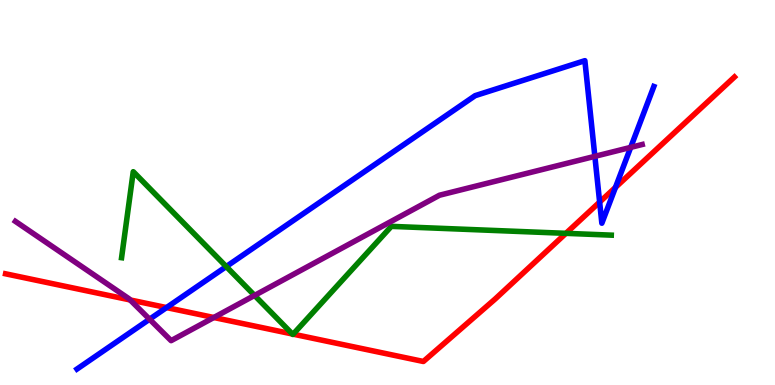[{'lines': ['blue', 'red'], 'intersections': [{'x': 2.15, 'y': 2.01}, {'x': 7.74, 'y': 4.75}, {'x': 7.94, 'y': 5.13}]}, {'lines': ['green', 'red'], 'intersections': [{'x': 3.77, 'y': 1.33}, {'x': 3.78, 'y': 1.32}, {'x': 7.3, 'y': 3.94}]}, {'lines': ['purple', 'red'], 'intersections': [{'x': 1.68, 'y': 2.21}, {'x': 2.76, 'y': 1.75}]}, {'lines': ['blue', 'green'], 'intersections': [{'x': 2.92, 'y': 3.08}]}, {'lines': ['blue', 'purple'], 'intersections': [{'x': 1.93, 'y': 1.71}, {'x': 7.68, 'y': 5.94}, {'x': 8.14, 'y': 6.17}]}, {'lines': ['green', 'purple'], 'intersections': [{'x': 3.28, 'y': 2.33}]}]